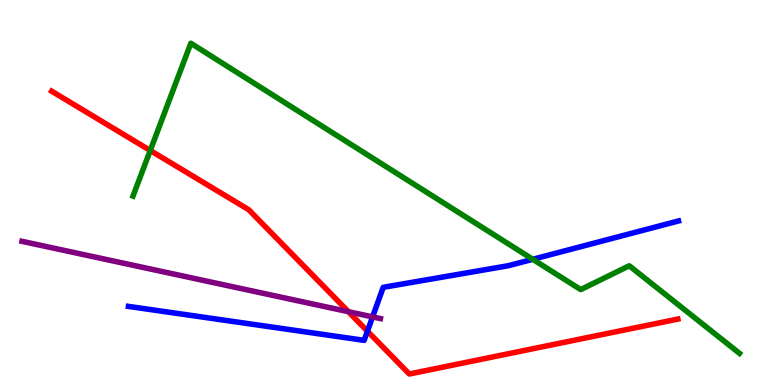[{'lines': ['blue', 'red'], 'intersections': [{'x': 4.74, 'y': 1.4}]}, {'lines': ['green', 'red'], 'intersections': [{'x': 1.94, 'y': 6.09}]}, {'lines': ['purple', 'red'], 'intersections': [{'x': 4.5, 'y': 1.9}]}, {'lines': ['blue', 'green'], 'intersections': [{'x': 6.87, 'y': 3.27}]}, {'lines': ['blue', 'purple'], 'intersections': [{'x': 4.81, 'y': 1.77}]}, {'lines': ['green', 'purple'], 'intersections': []}]